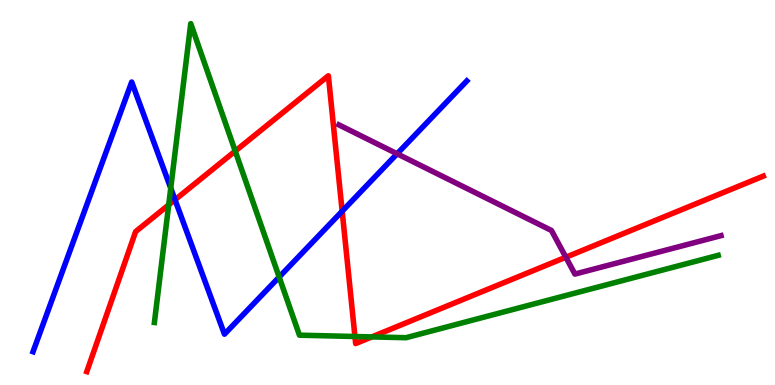[{'lines': ['blue', 'red'], 'intersections': [{'x': 2.26, 'y': 4.81}, {'x': 4.42, 'y': 4.51}]}, {'lines': ['green', 'red'], 'intersections': [{'x': 2.18, 'y': 4.68}, {'x': 3.04, 'y': 6.08}, {'x': 4.58, 'y': 1.26}, {'x': 4.8, 'y': 1.25}]}, {'lines': ['purple', 'red'], 'intersections': [{'x': 7.3, 'y': 3.32}]}, {'lines': ['blue', 'green'], 'intersections': [{'x': 2.2, 'y': 5.11}, {'x': 3.6, 'y': 2.8}]}, {'lines': ['blue', 'purple'], 'intersections': [{'x': 5.12, 'y': 6.01}]}, {'lines': ['green', 'purple'], 'intersections': []}]